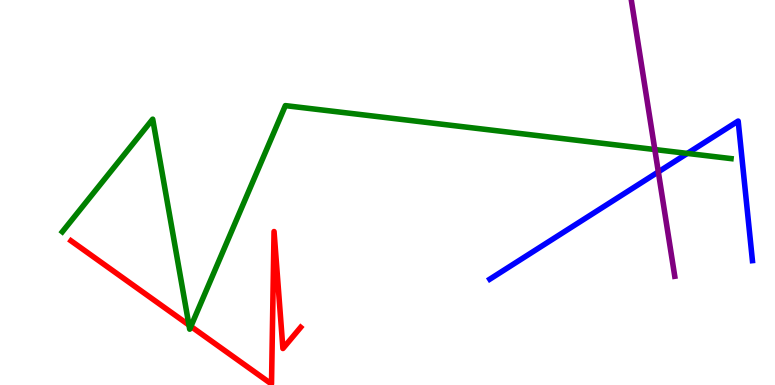[{'lines': ['blue', 'red'], 'intersections': []}, {'lines': ['green', 'red'], 'intersections': [{'x': 2.44, 'y': 1.56}, {'x': 2.46, 'y': 1.52}]}, {'lines': ['purple', 'red'], 'intersections': []}, {'lines': ['blue', 'green'], 'intersections': [{'x': 8.87, 'y': 6.02}]}, {'lines': ['blue', 'purple'], 'intersections': [{'x': 8.49, 'y': 5.54}]}, {'lines': ['green', 'purple'], 'intersections': [{'x': 8.45, 'y': 6.12}]}]